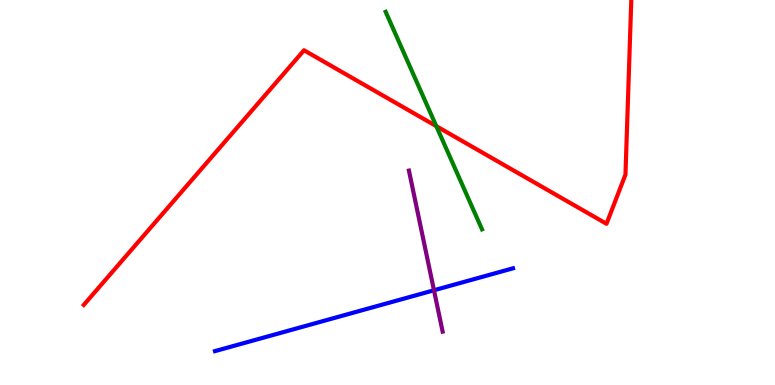[{'lines': ['blue', 'red'], 'intersections': []}, {'lines': ['green', 'red'], 'intersections': [{'x': 5.63, 'y': 6.72}]}, {'lines': ['purple', 'red'], 'intersections': []}, {'lines': ['blue', 'green'], 'intersections': []}, {'lines': ['blue', 'purple'], 'intersections': [{'x': 5.6, 'y': 2.46}]}, {'lines': ['green', 'purple'], 'intersections': []}]